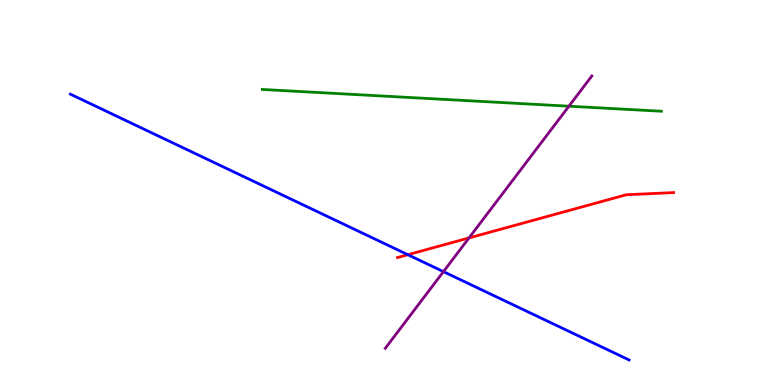[{'lines': ['blue', 'red'], 'intersections': [{'x': 5.26, 'y': 3.38}]}, {'lines': ['green', 'red'], 'intersections': []}, {'lines': ['purple', 'red'], 'intersections': [{'x': 6.05, 'y': 3.82}]}, {'lines': ['blue', 'green'], 'intersections': []}, {'lines': ['blue', 'purple'], 'intersections': [{'x': 5.72, 'y': 2.94}]}, {'lines': ['green', 'purple'], 'intersections': [{'x': 7.34, 'y': 7.24}]}]